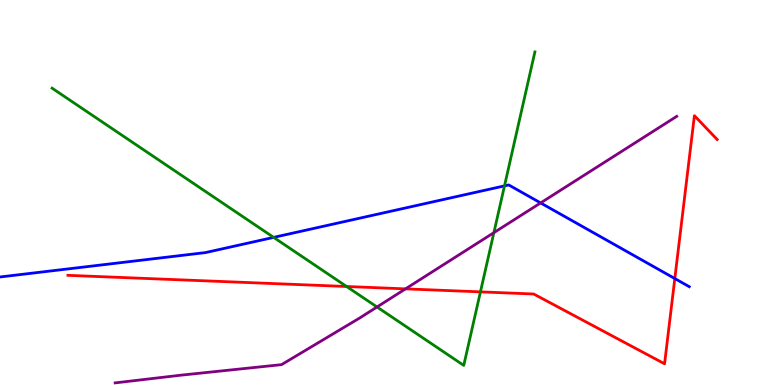[{'lines': ['blue', 'red'], 'intersections': [{'x': 8.71, 'y': 2.76}]}, {'lines': ['green', 'red'], 'intersections': [{'x': 4.47, 'y': 2.56}, {'x': 6.2, 'y': 2.42}]}, {'lines': ['purple', 'red'], 'intersections': [{'x': 5.23, 'y': 2.5}]}, {'lines': ['blue', 'green'], 'intersections': [{'x': 3.53, 'y': 3.83}, {'x': 6.51, 'y': 5.17}]}, {'lines': ['blue', 'purple'], 'intersections': [{'x': 6.98, 'y': 4.73}]}, {'lines': ['green', 'purple'], 'intersections': [{'x': 4.86, 'y': 2.03}, {'x': 6.37, 'y': 3.96}]}]